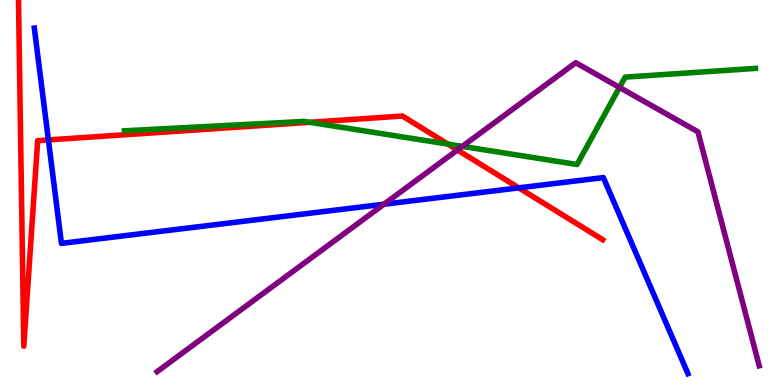[{'lines': ['blue', 'red'], 'intersections': [{'x': 0.625, 'y': 6.37}, {'x': 6.69, 'y': 5.12}]}, {'lines': ['green', 'red'], 'intersections': [{'x': 4.0, 'y': 6.82}, {'x': 5.78, 'y': 6.26}]}, {'lines': ['purple', 'red'], 'intersections': [{'x': 5.9, 'y': 6.1}]}, {'lines': ['blue', 'green'], 'intersections': []}, {'lines': ['blue', 'purple'], 'intersections': [{'x': 4.95, 'y': 4.7}]}, {'lines': ['green', 'purple'], 'intersections': [{'x': 5.97, 'y': 6.2}, {'x': 7.99, 'y': 7.73}]}]